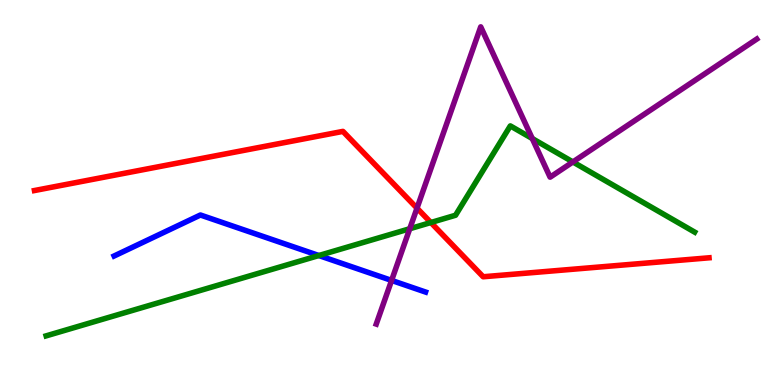[{'lines': ['blue', 'red'], 'intersections': []}, {'lines': ['green', 'red'], 'intersections': [{'x': 5.56, 'y': 4.22}]}, {'lines': ['purple', 'red'], 'intersections': [{'x': 5.38, 'y': 4.59}]}, {'lines': ['blue', 'green'], 'intersections': [{'x': 4.11, 'y': 3.36}]}, {'lines': ['blue', 'purple'], 'intersections': [{'x': 5.05, 'y': 2.72}]}, {'lines': ['green', 'purple'], 'intersections': [{'x': 5.29, 'y': 4.06}, {'x': 6.87, 'y': 6.4}, {'x': 7.39, 'y': 5.79}]}]